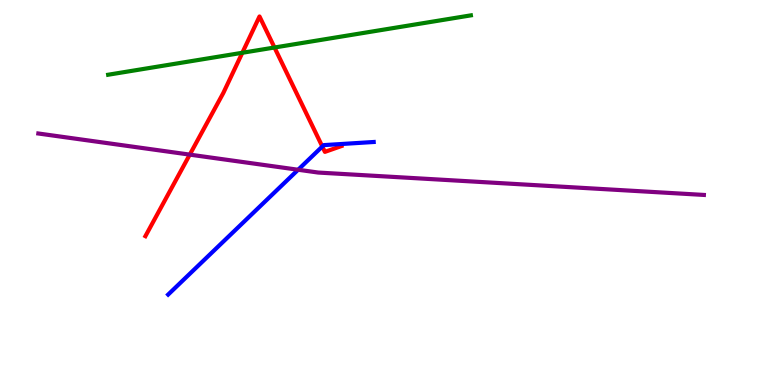[{'lines': ['blue', 'red'], 'intersections': [{'x': 4.16, 'y': 6.19}]}, {'lines': ['green', 'red'], 'intersections': [{'x': 3.13, 'y': 8.63}, {'x': 3.54, 'y': 8.77}]}, {'lines': ['purple', 'red'], 'intersections': [{'x': 2.45, 'y': 5.98}]}, {'lines': ['blue', 'green'], 'intersections': []}, {'lines': ['blue', 'purple'], 'intersections': [{'x': 3.85, 'y': 5.59}]}, {'lines': ['green', 'purple'], 'intersections': []}]